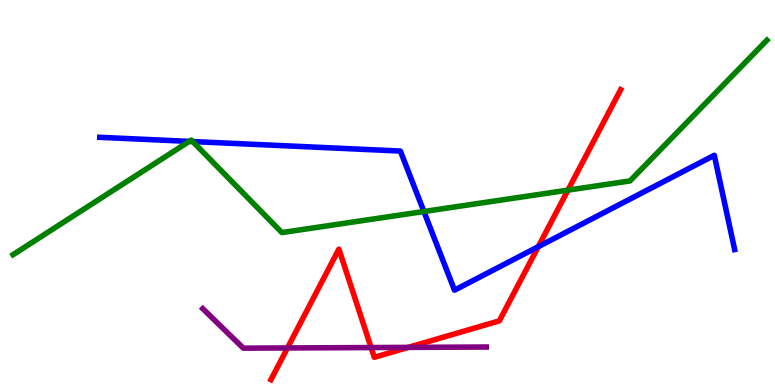[{'lines': ['blue', 'red'], 'intersections': [{'x': 6.95, 'y': 3.59}]}, {'lines': ['green', 'red'], 'intersections': [{'x': 7.33, 'y': 5.06}]}, {'lines': ['purple', 'red'], 'intersections': [{'x': 3.71, 'y': 0.962}, {'x': 4.79, 'y': 0.972}, {'x': 5.27, 'y': 0.977}]}, {'lines': ['blue', 'green'], 'intersections': [{'x': 2.44, 'y': 6.33}, {'x': 2.49, 'y': 6.32}, {'x': 5.47, 'y': 4.51}]}, {'lines': ['blue', 'purple'], 'intersections': []}, {'lines': ['green', 'purple'], 'intersections': []}]